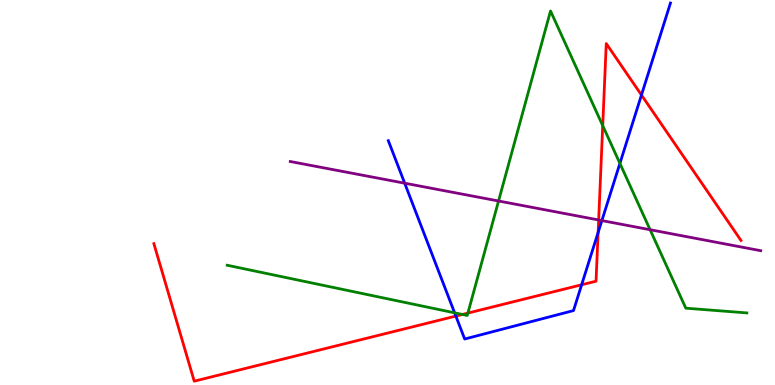[{'lines': ['blue', 'red'], 'intersections': [{'x': 5.88, 'y': 1.79}, {'x': 7.5, 'y': 2.6}, {'x': 7.72, 'y': 3.96}, {'x': 8.28, 'y': 7.53}]}, {'lines': ['green', 'red'], 'intersections': [{'x': 5.97, 'y': 1.83}, {'x': 6.04, 'y': 1.87}, {'x': 7.78, 'y': 6.74}]}, {'lines': ['purple', 'red'], 'intersections': [{'x': 7.72, 'y': 4.29}]}, {'lines': ['blue', 'green'], 'intersections': [{'x': 5.87, 'y': 1.87}, {'x': 8.0, 'y': 5.76}]}, {'lines': ['blue', 'purple'], 'intersections': [{'x': 5.22, 'y': 5.24}, {'x': 7.77, 'y': 4.27}]}, {'lines': ['green', 'purple'], 'intersections': [{'x': 6.43, 'y': 4.78}, {'x': 8.39, 'y': 4.03}]}]